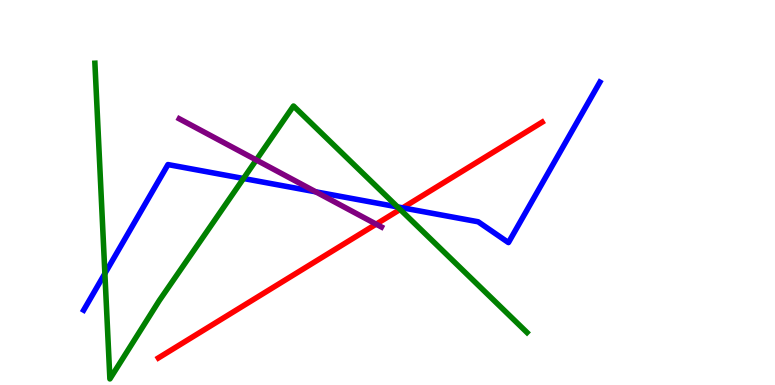[{'lines': ['blue', 'red'], 'intersections': [{'x': 5.2, 'y': 4.6}]}, {'lines': ['green', 'red'], 'intersections': [{'x': 5.16, 'y': 4.56}]}, {'lines': ['purple', 'red'], 'intersections': [{'x': 4.85, 'y': 4.18}]}, {'lines': ['blue', 'green'], 'intersections': [{'x': 1.35, 'y': 2.9}, {'x': 3.14, 'y': 5.36}, {'x': 5.13, 'y': 4.63}]}, {'lines': ['blue', 'purple'], 'intersections': [{'x': 4.07, 'y': 5.02}]}, {'lines': ['green', 'purple'], 'intersections': [{'x': 3.31, 'y': 5.84}]}]